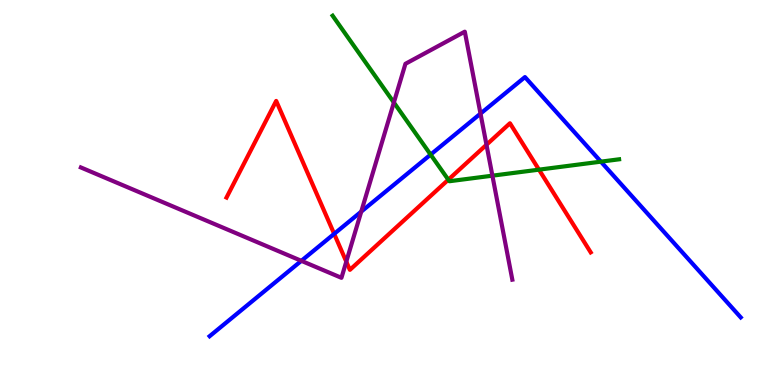[{'lines': ['blue', 'red'], 'intersections': [{'x': 4.31, 'y': 3.93}]}, {'lines': ['green', 'red'], 'intersections': [{'x': 5.78, 'y': 5.33}, {'x': 6.95, 'y': 5.59}]}, {'lines': ['purple', 'red'], 'intersections': [{'x': 4.47, 'y': 3.2}, {'x': 6.28, 'y': 6.24}]}, {'lines': ['blue', 'green'], 'intersections': [{'x': 5.56, 'y': 5.98}, {'x': 7.75, 'y': 5.8}]}, {'lines': ['blue', 'purple'], 'intersections': [{'x': 3.89, 'y': 3.23}, {'x': 4.66, 'y': 4.5}, {'x': 6.2, 'y': 7.05}]}, {'lines': ['green', 'purple'], 'intersections': [{'x': 5.08, 'y': 7.34}, {'x': 6.35, 'y': 5.44}]}]